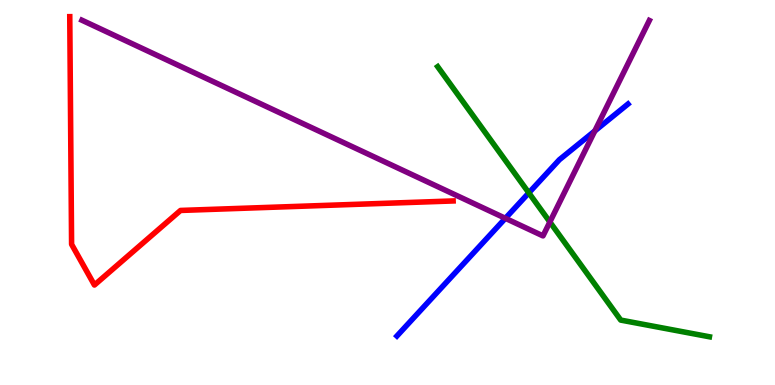[{'lines': ['blue', 'red'], 'intersections': []}, {'lines': ['green', 'red'], 'intersections': []}, {'lines': ['purple', 'red'], 'intersections': []}, {'lines': ['blue', 'green'], 'intersections': [{'x': 6.82, 'y': 4.99}]}, {'lines': ['blue', 'purple'], 'intersections': [{'x': 6.52, 'y': 4.33}, {'x': 7.67, 'y': 6.6}]}, {'lines': ['green', 'purple'], 'intersections': [{'x': 7.1, 'y': 4.23}]}]